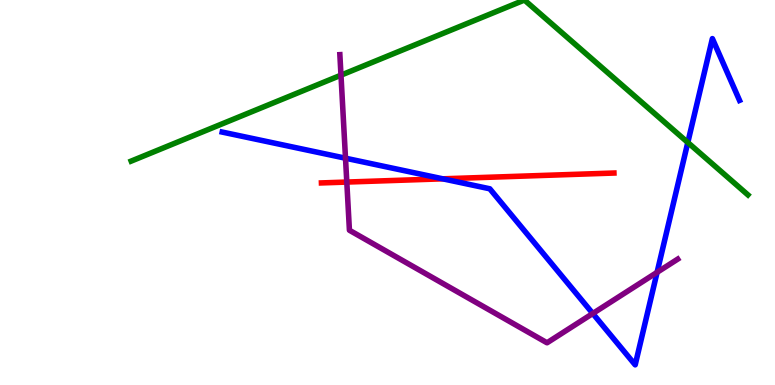[{'lines': ['blue', 'red'], 'intersections': [{'x': 5.71, 'y': 5.36}]}, {'lines': ['green', 'red'], 'intersections': []}, {'lines': ['purple', 'red'], 'intersections': [{'x': 4.47, 'y': 5.27}]}, {'lines': ['blue', 'green'], 'intersections': [{'x': 8.87, 'y': 6.3}]}, {'lines': ['blue', 'purple'], 'intersections': [{'x': 4.46, 'y': 5.89}, {'x': 7.65, 'y': 1.86}, {'x': 8.48, 'y': 2.93}]}, {'lines': ['green', 'purple'], 'intersections': [{'x': 4.4, 'y': 8.05}]}]